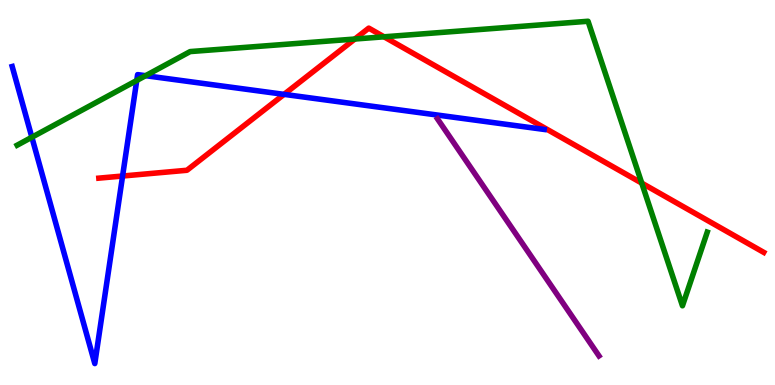[{'lines': ['blue', 'red'], 'intersections': [{'x': 1.58, 'y': 5.43}, {'x': 3.67, 'y': 7.55}]}, {'lines': ['green', 'red'], 'intersections': [{'x': 4.58, 'y': 8.99}, {'x': 4.96, 'y': 9.04}, {'x': 8.28, 'y': 5.24}]}, {'lines': ['purple', 'red'], 'intersections': []}, {'lines': ['blue', 'green'], 'intersections': [{'x': 0.411, 'y': 6.44}, {'x': 1.76, 'y': 7.91}, {'x': 1.88, 'y': 8.03}]}, {'lines': ['blue', 'purple'], 'intersections': []}, {'lines': ['green', 'purple'], 'intersections': []}]